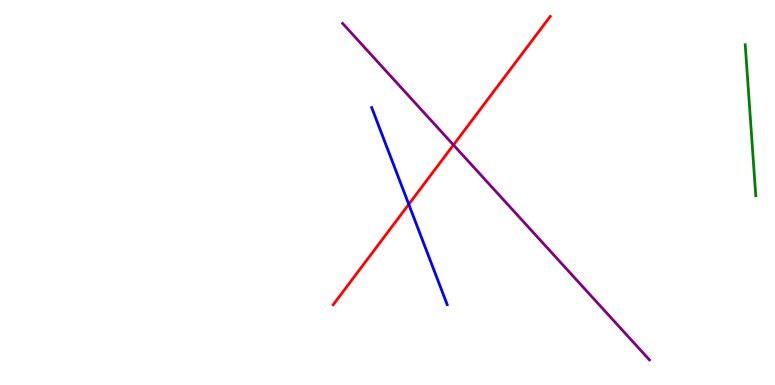[{'lines': ['blue', 'red'], 'intersections': [{'x': 5.27, 'y': 4.69}]}, {'lines': ['green', 'red'], 'intersections': []}, {'lines': ['purple', 'red'], 'intersections': [{'x': 5.85, 'y': 6.23}]}, {'lines': ['blue', 'green'], 'intersections': []}, {'lines': ['blue', 'purple'], 'intersections': []}, {'lines': ['green', 'purple'], 'intersections': []}]